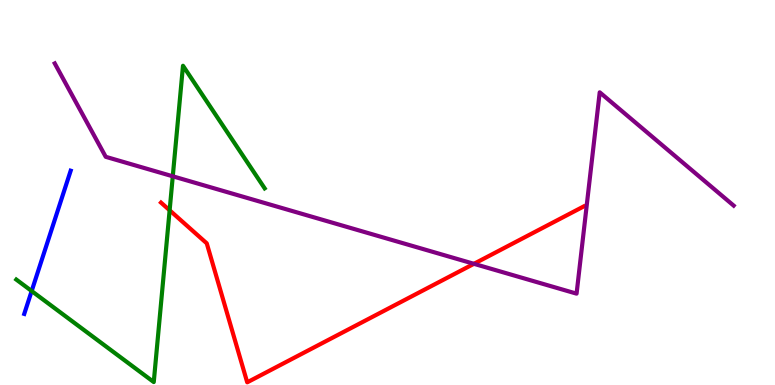[{'lines': ['blue', 'red'], 'intersections': []}, {'lines': ['green', 'red'], 'intersections': [{'x': 2.19, 'y': 4.54}]}, {'lines': ['purple', 'red'], 'intersections': [{'x': 6.12, 'y': 3.15}]}, {'lines': ['blue', 'green'], 'intersections': [{'x': 0.409, 'y': 2.44}]}, {'lines': ['blue', 'purple'], 'intersections': []}, {'lines': ['green', 'purple'], 'intersections': [{'x': 2.23, 'y': 5.42}]}]